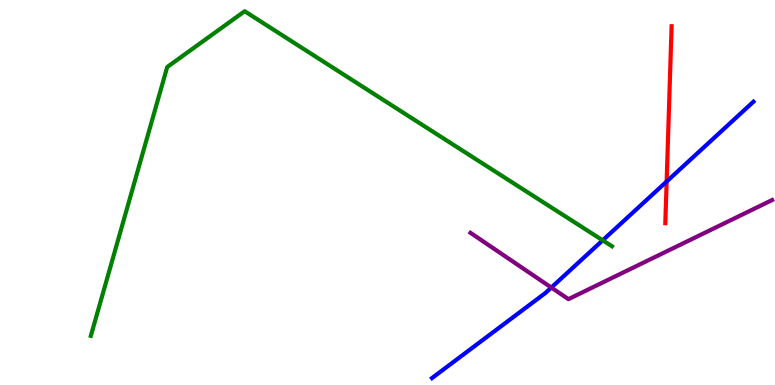[{'lines': ['blue', 'red'], 'intersections': [{'x': 8.6, 'y': 5.29}]}, {'lines': ['green', 'red'], 'intersections': []}, {'lines': ['purple', 'red'], 'intersections': []}, {'lines': ['blue', 'green'], 'intersections': [{'x': 7.78, 'y': 3.76}]}, {'lines': ['blue', 'purple'], 'intersections': [{'x': 7.11, 'y': 2.53}]}, {'lines': ['green', 'purple'], 'intersections': []}]